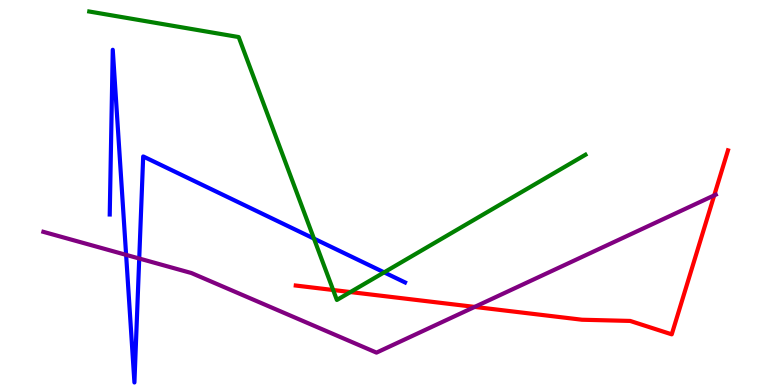[{'lines': ['blue', 'red'], 'intersections': []}, {'lines': ['green', 'red'], 'intersections': [{'x': 4.3, 'y': 2.47}, {'x': 4.52, 'y': 2.41}]}, {'lines': ['purple', 'red'], 'intersections': [{'x': 6.12, 'y': 2.03}, {'x': 9.22, 'y': 4.93}]}, {'lines': ['blue', 'green'], 'intersections': [{'x': 4.05, 'y': 3.8}, {'x': 4.96, 'y': 2.93}]}, {'lines': ['blue', 'purple'], 'intersections': [{'x': 1.63, 'y': 3.38}, {'x': 1.8, 'y': 3.29}]}, {'lines': ['green', 'purple'], 'intersections': []}]